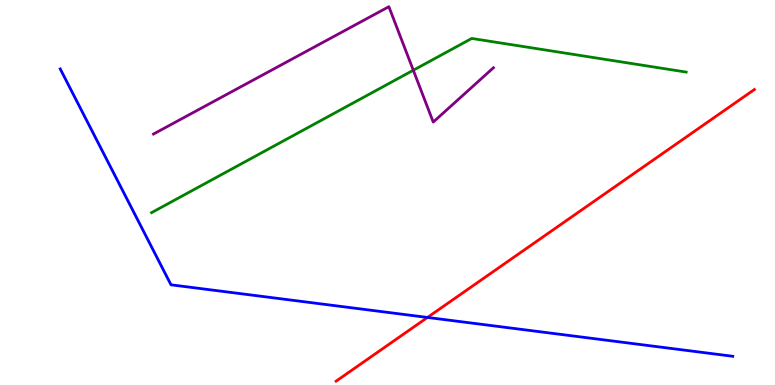[{'lines': ['blue', 'red'], 'intersections': [{'x': 5.52, 'y': 1.75}]}, {'lines': ['green', 'red'], 'intersections': []}, {'lines': ['purple', 'red'], 'intersections': []}, {'lines': ['blue', 'green'], 'intersections': []}, {'lines': ['blue', 'purple'], 'intersections': []}, {'lines': ['green', 'purple'], 'intersections': [{'x': 5.33, 'y': 8.18}]}]